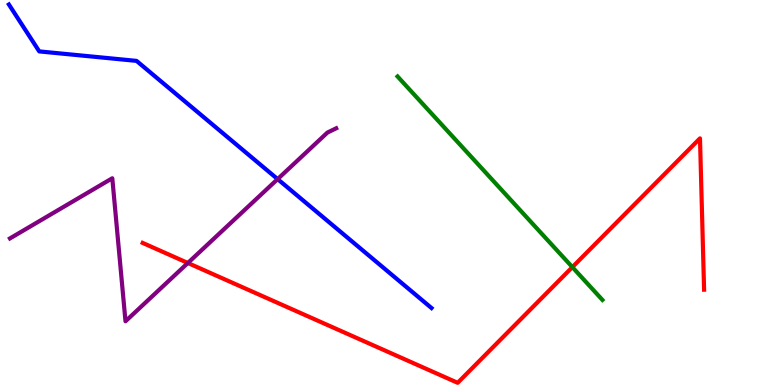[{'lines': ['blue', 'red'], 'intersections': []}, {'lines': ['green', 'red'], 'intersections': [{'x': 7.39, 'y': 3.06}]}, {'lines': ['purple', 'red'], 'intersections': [{'x': 2.42, 'y': 3.17}]}, {'lines': ['blue', 'green'], 'intersections': []}, {'lines': ['blue', 'purple'], 'intersections': [{'x': 3.58, 'y': 5.35}]}, {'lines': ['green', 'purple'], 'intersections': []}]